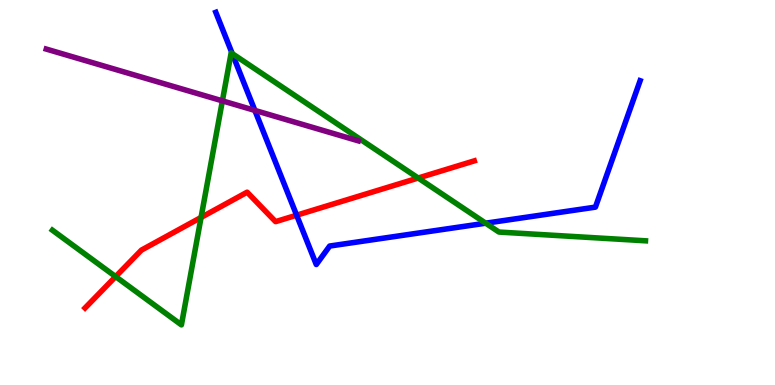[{'lines': ['blue', 'red'], 'intersections': [{'x': 3.83, 'y': 4.41}]}, {'lines': ['green', 'red'], 'intersections': [{'x': 1.49, 'y': 2.82}, {'x': 2.59, 'y': 4.35}, {'x': 5.4, 'y': 5.38}]}, {'lines': ['purple', 'red'], 'intersections': []}, {'lines': ['blue', 'green'], 'intersections': [{'x': 3.0, 'y': 8.61}, {'x': 6.27, 'y': 4.2}]}, {'lines': ['blue', 'purple'], 'intersections': [{'x': 3.29, 'y': 7.13}]}, {'lines': ['green', 'purple'], 'intersections': [{'x': 2.87, 'y': 7.38}]}]